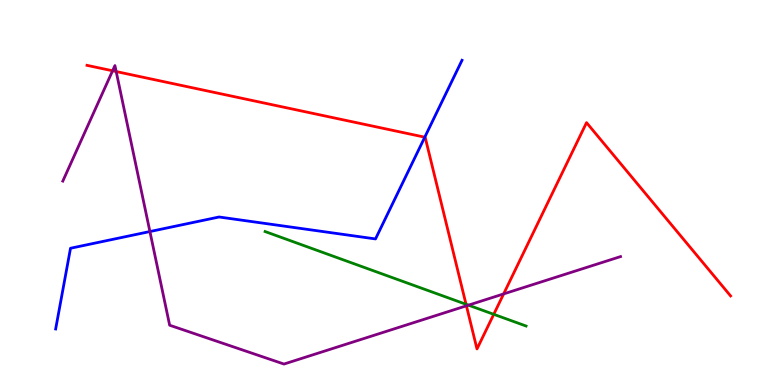[{'lines': ['blue', 'red'], 'intersections': [{'x': 5.48, 'y': 6.44}]}, {'lines': ['green', 'red'], 'intersections': [{'x': 6.01, 'y': 2.1}, {'x': 6.37, 'y': 1.84}]}, {'lines': ['purple', 'red'], 'intersections': [{'x': 1.45, 'y': 8.16}, {'x': 1.5, 'y': 8.14}, {'x': 6.02, 'y': 2.06}, {'x': 6.5, 'y': 2.37}]}, {'lines': ['blue', 'green'], 'intersections': []}, {'lines': ['blue', 'purple'], 'intersections': [{'x': 1.93, 'y': 3.99}]}, {'lines': ['green', 'purple'], 'intersections': [{'x': 6.04, 'y': 2.07}]}]